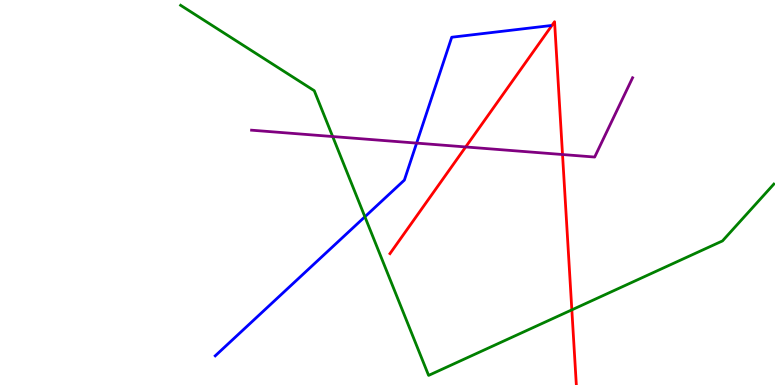[{'lines': ['blue', 'red'], 'intersections': []}, {'lines': ['green', 'red'], 'intersections': [{'x': 7.38, 'y': 1.95}]}, {'lines': ['purple', 'red'], 'intersections': [{'x': 6.01, 'y': 6.18}, {'x': 7.26, 'y': 5.99}]}, {'lines': ['blue', 'green'], 'intersections': [{'x': 4.71, 'y': 4.37}]}, {'lines': ['blue', 'purple'], 'intersections': [{'x': 5.38, 'y': 6.28}]}, {'lines': ['green', 'purple'], 'intersections': [{'x': 4.29, 'y': 6.45}]}]